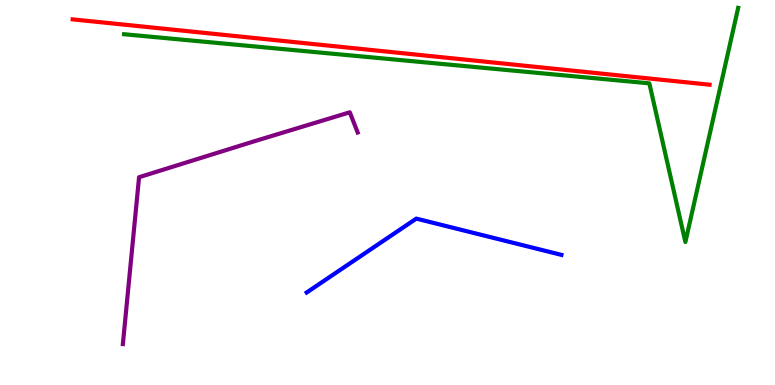[{'lines': ['blue', 'red'], 'intersections': []}, {'lines': ['green', 'red'], 'intersections': []}, {'lines': ['purple', 'red'], 'intersections': []}, {'lines': ['blue', 'green'], 'intersections': []}, {'lines': ['blue', 'purple'], 'intersections': []}, {'lines': ['green', 'purple'], 'intersections': []}]